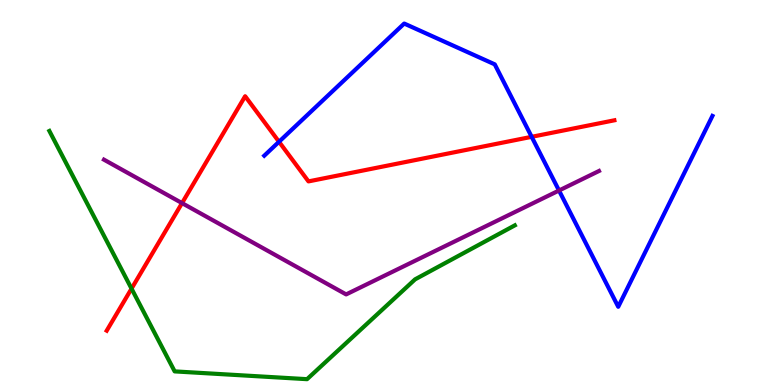[{'lines': ['blue', 'red'], 'intersections': [{'x': 3.6, 'y': 6.32}, {'x': 6.86, 'y': 6.45}]}, {'lines': ['green', 'red'], 'intersections': [{'x': 1.7, 'y': 2.5}]}, {'lines': ['purple', 'red'], 'intersections': [{'x': 2.35, 'y': 4.72}]}, {'lines': ['blue', 'green'], 'intersections': []}, {'lines': ['blue', 'purple'], 'intersections': [{'x': 7.21, 'y': 5.05}]}, {'lines': ['green', 'purple'], 'intersections': []}]